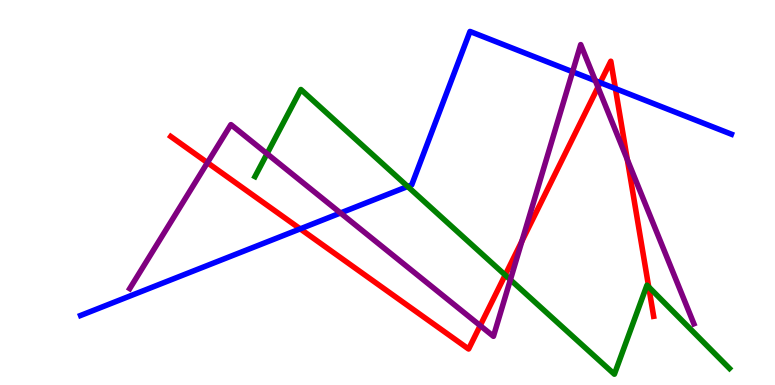[{'lines': ['blue', 'red'], 'intersections': [{'x': 3.87, 'y': 4.06}, {'x': 7.74, 'y': 7.85}, {'x': 7.94, 'y': 7.7}]}, {'lines': ['green', 'red'], 'intersections': [{'x': 6.52, 'y': 2.86}, {'x': 8.37, 'y': 2.55}]}, {'lines': ['purple', 'red'], 'intersections': [{'x': 2.68, 'y': 5.78}, {'x': 6.2, 'y': 1.54}, {'x': 6.73, 'y': 3.74}, {'x': 7.72, 'y': 7.73}, {'x': 8.09, 'y': 5.85}]}, {'lines': ['blue', 'green'], 'intersections': [{'x': 5.26, 'y': 5.16}]}, {'lines': ['blue', 'purple'], 'intersections': [{'x': 4.39, 'y': 4.47}, {'x': 7.39, 'y': 8.14}, {'x': 7.68, 'y': 7.9}]}, {'lines': ['green', 'purple'], 'intersections': [{'x': 3.45, 'y': 6.01}, {'x': 6.59, 'y': 2.73}]}]